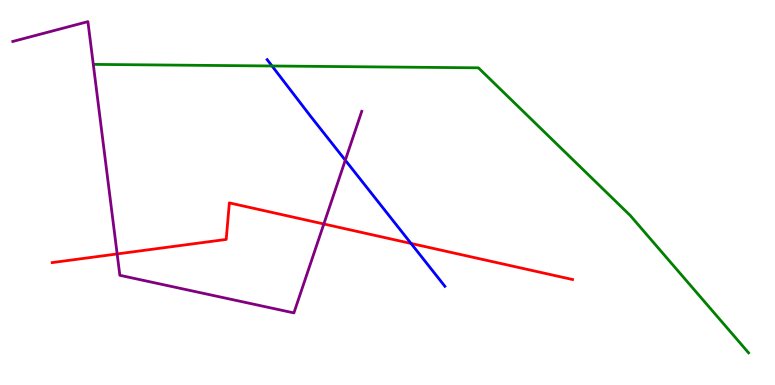[{'lines': ['blue', 'red'], 'intersections': [{'x': 5.3, 'y': 3.68}]}, {'lines': ['green', 'red'], 'intersections': []}, {'lines': ['purple', 'red'], 'intersections': [{'x': 1.51, 'y': 3.4}, {'x': 4.18, 'y': 4.18}]}, {'lines': ['blue', 'green'], 'intersections': [{'x': 3.51, 'y': 8.29}]}, {'lines': ['blue', 'purple'], 'intersections': [{'x': 4.46, 'y': 5.84}]}, {'lines': ['green', 'purple'], 'intersections': []}]